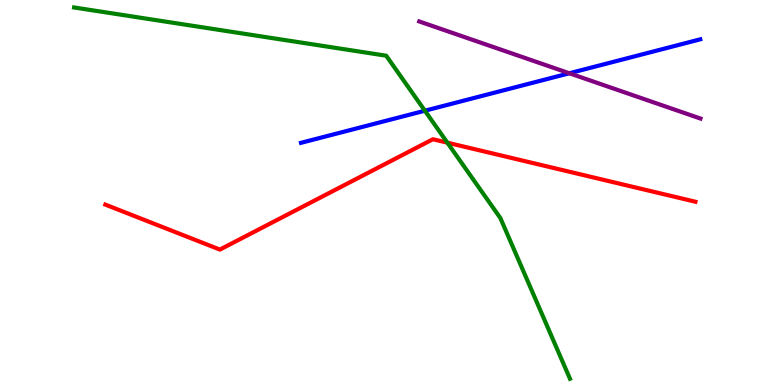[{'lines': ['blue', 'red'], 'intersections': []}, {'lines': ['green', 'red'], 'intersections': [{'x': 5.77, 'y': 6.29}]}, {'lines': ['purple', 'red'], 'intersections': []}, {'lines': ['blue', 'green'], 'intersections': [{'x': 5.48, 'y': 7.12}]}, {'lines': ['blue', 'purple'], 'intersections': [{'x': 7.35, 'y': 8.1}]}, {'lines': ['green', 'purple'], 'intersections': []}]